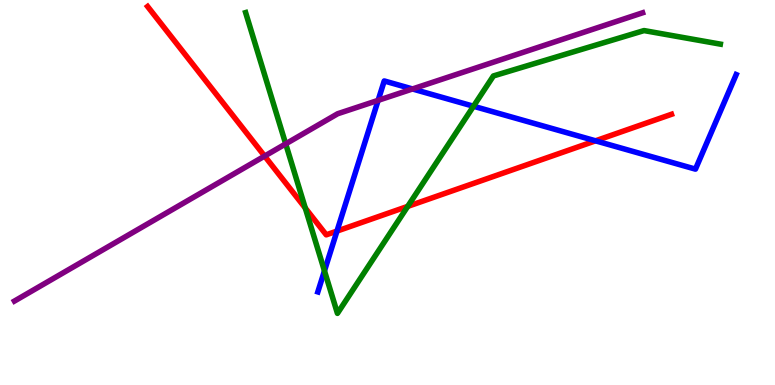[{'lines': ['blue', 'red'], 'intersections': [{'x': 4.35, 'y': 4.0}, {'x': 7.68, 'y': 6.34}]}, {'lines': ['green', 'red'], 'intersections': [{'x': 3.94, 'y': 4.6}, {'x': 5.26, 'y': 4.64}]}, {'lines': ['purple', 'red'], 'intersections': [{'x': 3.41, 'y': 5.95}]}, {'lines': ['blue', 'green'], 'intersections': [{'x': 4.19, 'y': 2.96}, {'x': 6.11, 'y': 7.24}]}, {'lines': ['blue', 'purple'], 'intersections': [{'x': 4.88, 'y': 7.39}, {'x': 5.32, 'y': 7.69}]}, {'lines': ['green', 'purple'], 'intersections': [{'x': 3.69, 'y': 6.26}]}]